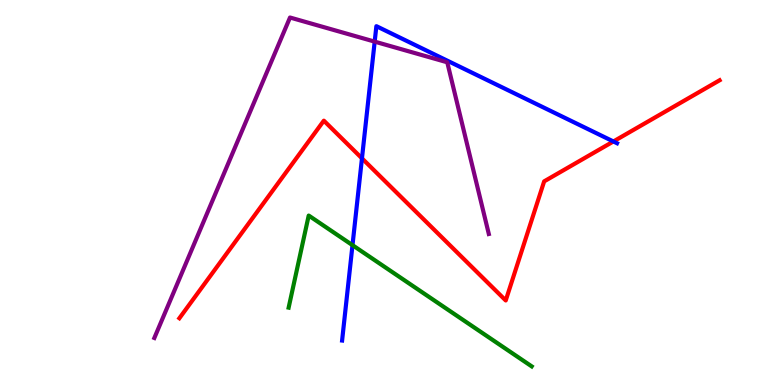[{'lines': ['blue', 'red'], 'intersections': [{'x': 4.67, 'y': 5.89}, {'x': 7.91, 'y': 6.33}]}, {'lines': ['green', 'red'], 'intersections': []}, {'lines': ['purple', 'red'], 'intersections': []}, {'lines': ['blue', 'green'], 'intersections': [{'x': 4.55, 'y': 3.63}]}, {'lines': ['blue', 'purple'], 'intersections': [{'x': 4.83, 'y': 8.92}]}, {'lines': ['green', 'purple'], 'intersections': []}]